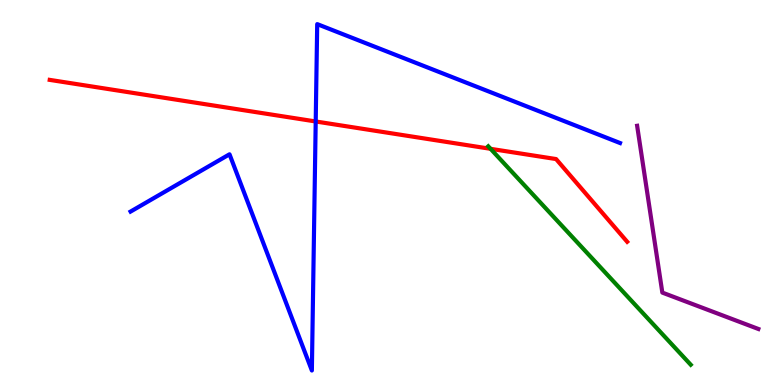[{'lines': ['blue', 'red'], 'intersections': [{'x': 4.07, 'y': 6.84}]}, {'lines': ['green', 'red'], 'intersections': [{'x': 6.33, 'y': 6.13}]}, {'lines': ['purple', 'red'], 'intersections': []}, {'lines': ['blue', 'green'], 'intersections': []}, {'lines': ['blue', 'purple'], 'intersections': []}, {'lines': ['green', 'purple'], 'intersections': []}]